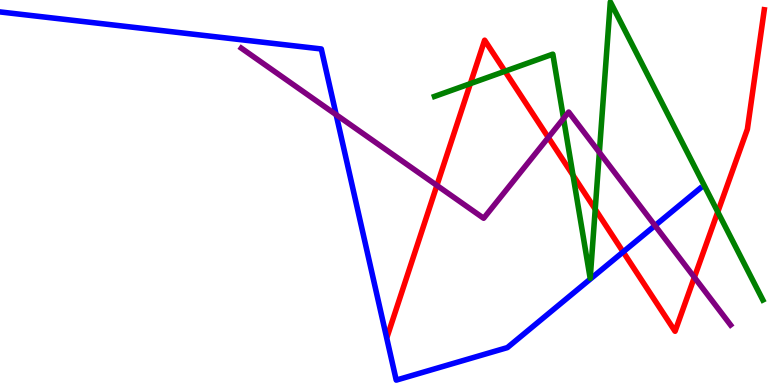[{'lines': ['blue', 'red'], 'intersections': [{'x': 8.04, 'y': 3.46}]}, {'lines': ['green', 'red'], 'intersections': [{'x': 6.07, 'y': 7.83}, {'x': 6.52, 'y': 8.15}, {'x': 7.39, 'y': 5.45}, {'x': 7.68, 'y': 4.57}, {'x': 9.26, 'y': 4.5}]}, {'lines': ['purple', 'red'], 'intersections': [{'x': 5.64, 'y': 5.18}, {'x': 7.07, 'y': 6.43}, {'x': 8.96, 'y': 2.8}]}, {'lines': ['blue', 'green'], 'intersections': []}, {'lines': ['blue', 'purple'], 'intersections': [{'x': 4.34, 'y': 7.02}, {'x': 8.45, 'y': 4.14}]}, {'lines': ['green', 'purple'], 'intersections': [{'x': 7.27, 'y': 6.92}, {'x': 7.73, 'y': 6.04}]}]